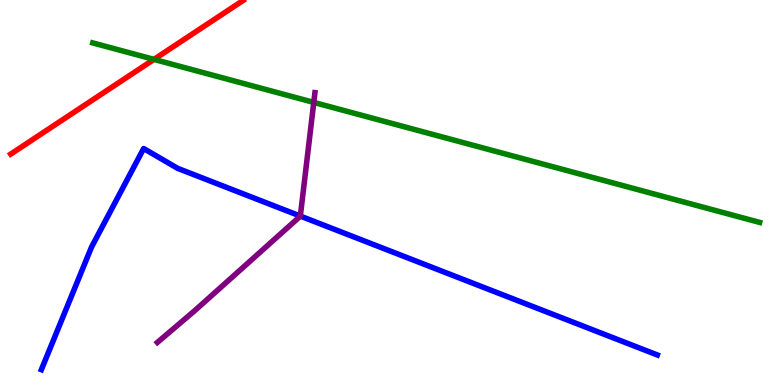[{'lines': ['blue', 'red'], 'intersections': []}, {'lines': ['green', 'red'], 'intersections': [{'x': 1.99, 'y': 8.46}]}, {'lines': ['purple', 'red'], 'intersections': []}, {'lines': ['blue', 'green'], 'intersections': []}, {'lines': ['blue', 'purple'], 'intersections': [{'x': 3.88, 'y': 4.39}]}, {'lines': ['green', 'purple'], 'intersections': [{'x': 4.05, 'y': 7.34}]}]